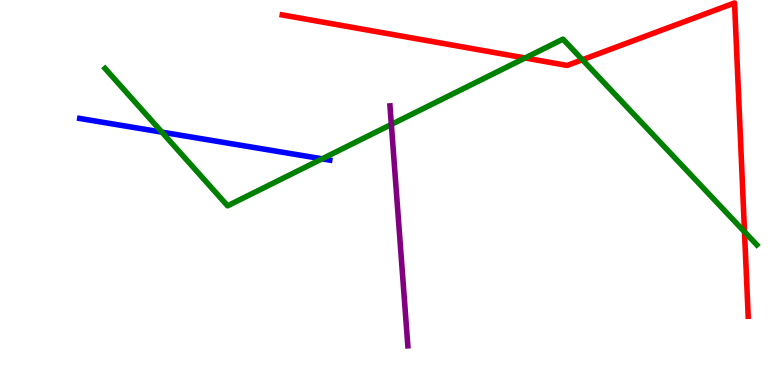[{'lines': ['blue', 'red'], 'intersections': []}, {'lines': ['green', 'red'], 'intersections': [{'x': 6.78, 'y': 8.49}, {'x': 7.51, 'y': 8.45}, {'x': 9.61, 'y': 3.98}]}, {'lines': ['purple', 'red'], 'intersections': []}, {'lines': ['blue', 'green'], 'intersections': [{'x': 2.09, 'y': 6.57}, {'x': 4.16, 'y': 5.87}]}, {'lines': ['blue', 'purple'], 'intersections': []}, {'lines': ['green', 'purple'], 'intersections': [{'x': 5.05, 'y': 6.77}]}]